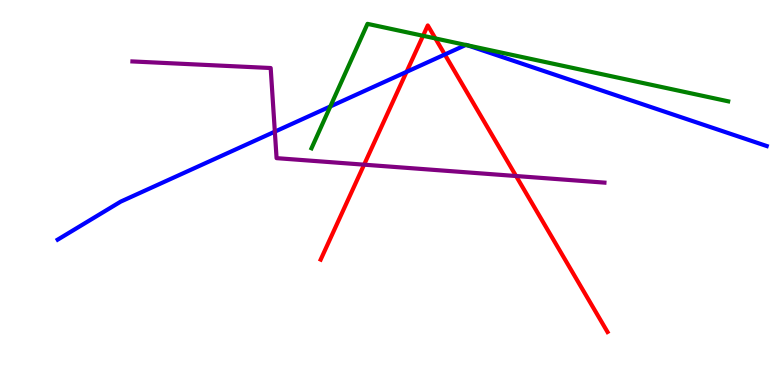[{'lines': ['blue', 'red'], 'intersections': [{'x': 5.25, 'y': 8.13}, {'x': 5.74, 'y': 8.58}]}, {'lines': ['green', 'red'], 'intersections': [{'x': 5.46, 'y': 9.07}, {'x': 5.62, 'y': 9.0}]}, {'lines': ['purple', 'red'], 'intersections': [{'x': 4.7, 'y': 5.72}, {'x': 6.66, 'y': 5.43}]}, {'lines': ['blue', 'green'], 'intersections': [{'x': 4.26, 'y': 7.23}, {'x': 6.01, 'y': 8.83}, {'x': 6.03, 'y': 8.82}]}, {'lines': ['blue', 'purple'], 'intersections': [{'x': 3.55, 'y': 6.58}]}, {'lines': ['green', 'purple'], 'intersections': []}]